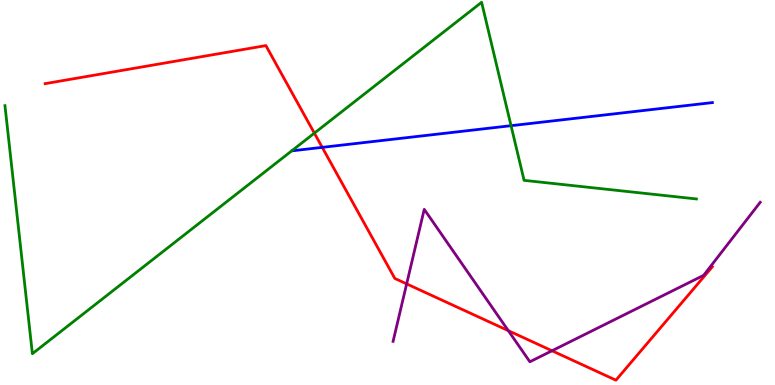[{'lines': ['blue', 'red'], 'intersections': [{'x': 4.16, 'y': 6.17}]}, {'lines': ['green', 'red'], 'intersections': [{'x': 4.06, 'y': 6.54}]}, {'lines': ['purple', 'red'], 'intersections': [{'x': 5.25, 'y': 2.63}, {'x': 6.56, 'y': 1.41}, {'x': 7.12, 'y': 0.889}]}, {'lines': ['blue', 'green'], 'intersections': [{'x': 6.59, 'y': 6.74}]}, {'lines': ['blue', 'purple'], 'intersections': []}, {'lines': ['green', 'purple'], 'intersections': []}]